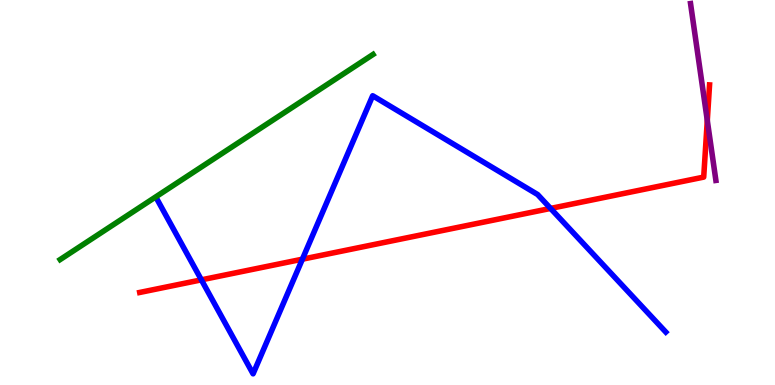[{'lines': ['blue', 'red'], 'intersections': [{'x': 2.6, 'y': 2.73}, {'x': 3.9, 'y': 3.27}, {'x': 7.1, 'y': 4.59}]}, {'lines': ['green', 'red'], 'intersections': []}, {'lines': ['purple', 'red'], 'intersections': [{'x': 9.13, 'y': 6.87}]}, {'lines': ['blue', 'green'], 'intersections': []}, {'lines': ['blue', 'purple'], 'intersections': []}, {'lines': ['green', 'purple'], 'intersections': []}]